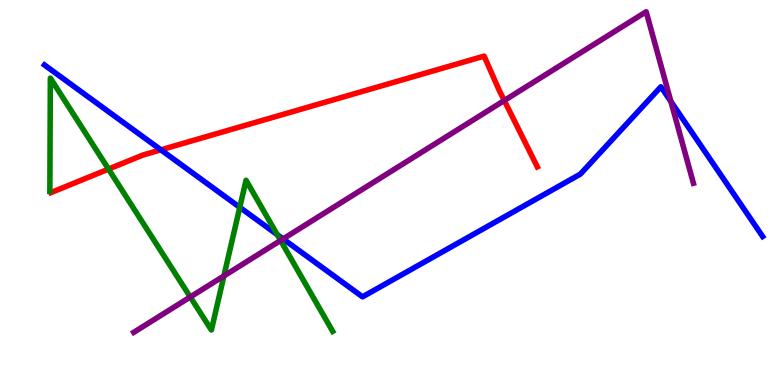[{'lines': ['blue', 'red'], 'intersections': [{'x': 2.08, 'y': 6.11}]}, {'lines': ['green', 'red'], 'intersections': [{'x': 1.4, 'y': 5.61}]}, {'lines': ['purple', 'red'], 'intersections': [{'x': 6.51, 'y': 7.39}]}, {'lines': ['blue', 'green'], 'intersections': [{'x': 3.09, 'y': 4.61}, {'x': 3.58, 'y': 3.91}]}, {'lines': ['blue', 'purple'], 'intersections': [{'x': 3.65, 'y': 3.79}, {'x': 8.66, 'y': 7.36}]}, {'lines': ['green', 'purple'], 'intersections': [{'x': 2.45, 'y': 2.29}, {'x': 2.89, 'y': 2.83}, {'x': 3.62, 'y': 3.75}]}]